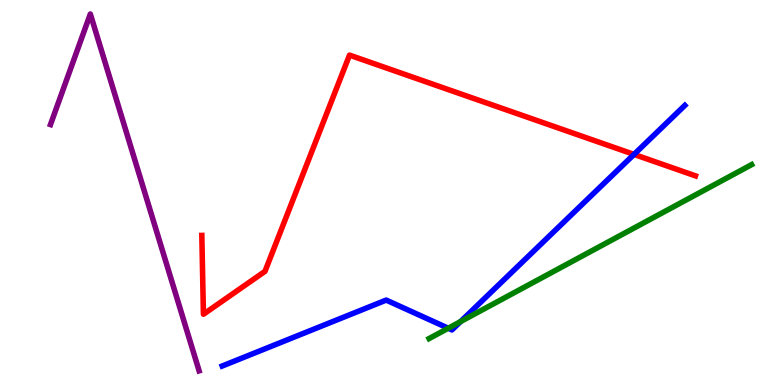[{'lines': ['blue', 'red'], 'intersections': [{'x': 8.18, 'y': 5.99}]}, {'lines': ['green', 'red'], 'intersections': []}, {'lines': ['purple', 'red'], 'intersections': []}, {'lines': ['blue', 'green'], 'intersections': [{'x': 5.78, 'y': 1.47}, {'x': 5.94, 'y': 1.65}]}, {'lines': ['blue', 'purple'], 'intersections': []}, {'lines': ['green', 'purple'], 'intersections': []}]